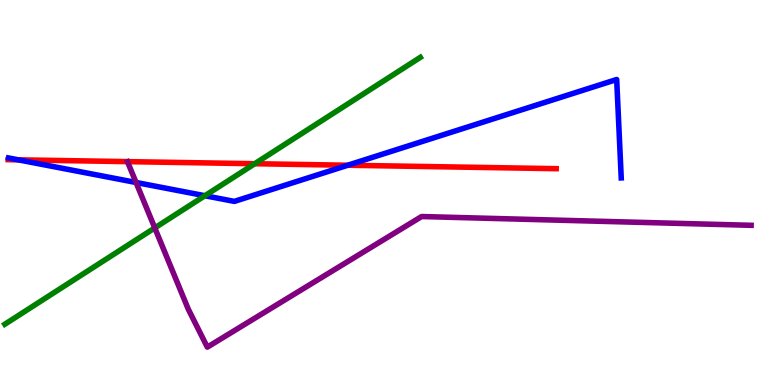[{'lines': ['blue', 'red'], 'intersections': [{'x': 0.236, 'y': 5.85}, {'x': 4.49, 'y': 5.71}]}, {'lines': ['green', 'red'], 'intersections': [{'x': 3.29, 'y': 5.75}]}, {'lines': ['purple', 'red'], 'intersections': []}, {'lines': ['blue', 'green'], 'intersections': [{'x': 2.64, 'y': 4.92}]}, {'lines': ['blue', 'purple'], 'intersections': [{'x': 1.76, 'y': 5.26}]}, {'lines': ['green', 'purple'], 'intersections': [{'x': 2.0, 'y': 4.08}]}]